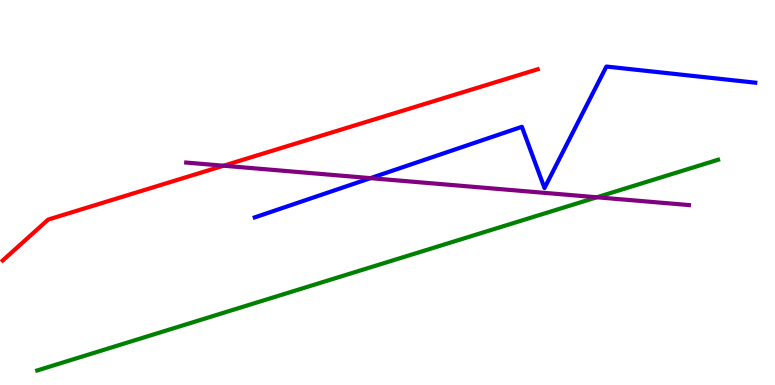[{'lines': ['blue', 'red'], 'intersections': []}, {'lines': ['green', 'red'], 'intersections': []}, {'lines': ['purple', 'red'], 'intersections': [{'x': 2.88, 'y': 5.7}]}, {'lines': ['blue', 'green'], 'intersections': []}, {'lines': ['blue', 'purple'], 'intersections': [{'x': 4.78, 'y': 5.37}]}, {'lines': ['green', 'purple'], 'intersections': [{'x': 7.7, 'y': 4.88}]}]